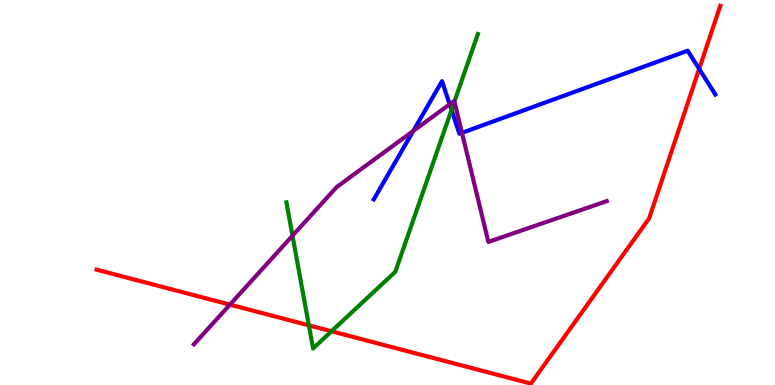[{'lines': ['blue', 'red'], 'intersections': [{'x': 9.02, 'y': 8.21}]}, {'lines': ['green', 'red'], 'intersections': [{'x': 3.99, 'y': 1.55}, {'x': 4.28, 'y': 1.4}]}, {'lines': ['purple', 'red'], 'intersections': [{'x': 2.97, 'y': 2.09}]}, {'lines': ['blue', 'green'], 'intersections': [{'x': 5.83, 'y': 7.14}]}, {'lines': ['blue', 'purple'], 'intersections': [{'x': 5.33, 'y': 6.6}, {'x': 5.8, 'y': 7.29}, {'x': 5.96, 'y': 6.55}]}, {'lines': ['green', 'purple'], 'intersections': [{'x': 3.77, 'y': 3.88}, {'x': 5.86, 'y': 7.36}]}]